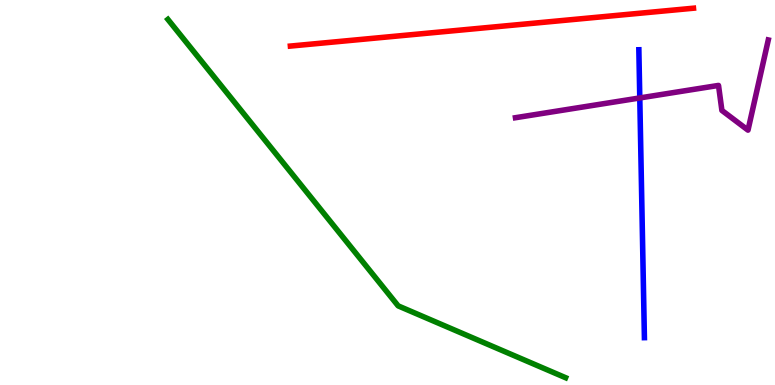[{'lines': ['blue', 'red'], 'intersections': []}, {'lines': ['green', 'red'], 'intersections': []}, {'lines': ['purple', 'red'], 'intersections': []}, {'lines': ['blue', 'green'], 'intersections': []}, {'lines': ['blue', 'purple'], 'intersections': [{'x': 8.26, 'y': 7.46}]}, {'lines': ['green', 'purple'], 'intersections': []}]